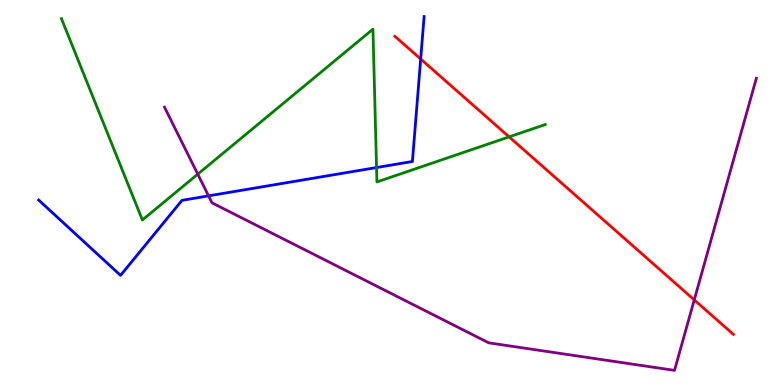[{'lines': ['blue', 'red'], 'intersections': [{'x': 5.43, 'y': 8.47}]}, {'lines': ['green', 'red'], 'intersections': [{'x': 6.57, 'y': 6.44}]}, {'lines': ['purple', 'red'], 'intersections': [{'x': 8.96, 'y': 2.21}]}, {'lines': ['blue', 'green'], 'intersections': [{'x': 4.86, 'y': 5.65}]}, {'lines': ['blue', 'purple'], 'intersections': [{'x': 2.69, 'y': 4.91}]}, {'lines': ['green', 'purple'], 'intersections': [{'x': 2.55, 'y': 5.48}]}]